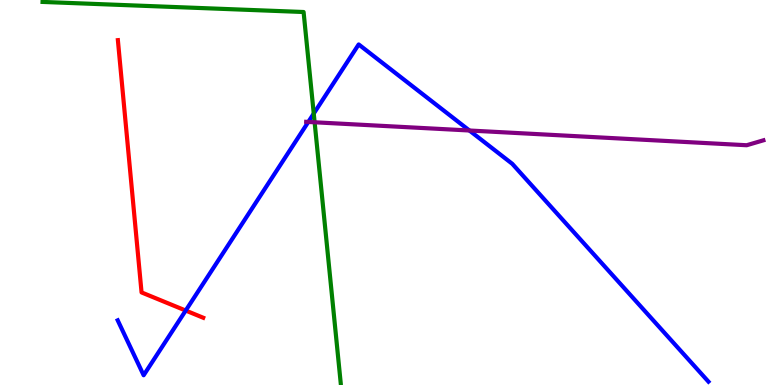[{'lines': ['blue', 'red'], 'intersections': [{'x': 2.4, 'y': 1.93}]}, {'lines': ['green', 'red'], 'intersections': []}, {'lines': ['purple', 'red'], 'intersections': []}, {'lines': ['blue', 'green'], 'intersections': [{'x': 4.05, 'y': 7.05}]}, {'lines': ['blue', 'purple'], 'intersections': [{'x': 3.98, 'y': 6.83}, {'x': 6.06, 'y': 6.61}]}, {'lines': ['green', 'purple'], 'intersections': [{'x': 4.06, 'y': 6.82}]}]